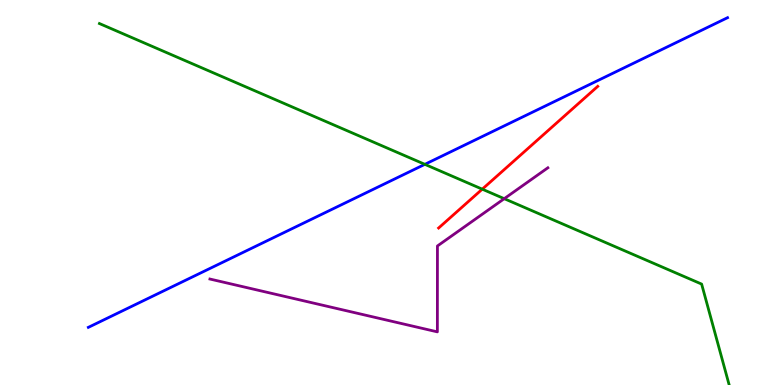[{'lines': ['blue', 'red'], 'intersections': []}, {'lines': ['green', 'red'], 'intersections': [{'x': 6.22, 'y': 5.09}]}, {'lines': ['purple', 'red'], 'intersections': []}, {'lines': ['blue', 'green'], 'intersections': [{'x': 5.48, 'y': 5.73}]}, {'lines': ['blue', 'purple'], 'intersections': []}, {'lines': ['green', 'purple'], 'intersections': [{'x': 6.51, 'y': 4.84}]}]